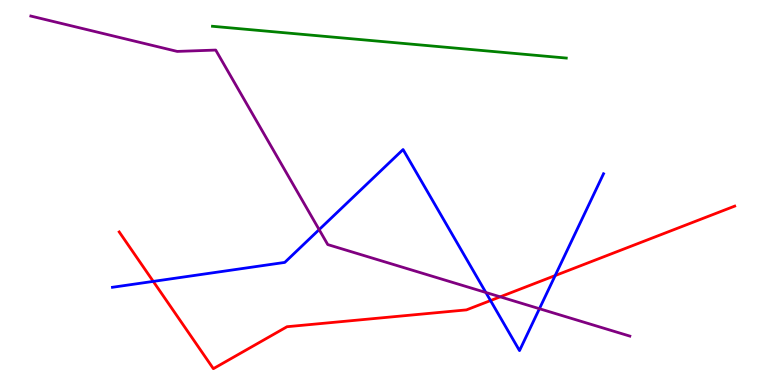[{'lines': ['blue', 'red'], 'intersections': [{'x': 1.98, 'y': 2.69}, {'x': 6.33, 'y': 2.19}, {'x': 7.16, 'y': 2.84}]}, {'lines': ['green', 'red'], 'intersections': []}, {'lines': ['purple', 'red'], 'intersections': [{'x': 6.45, 'y': 2.29}]}, {'lines': ['blue', 'green'], 'intersections': []}, {'lines': ['blue', 'purple'], 'intersections': [{'x': 4.12, 'y': 4.04}, {'x': 6.27, 'y': 2.4}, {'x': 6.96, 'y': 1.98}]}, {'lines': ['green', 'purple'], 'intersections': []}]